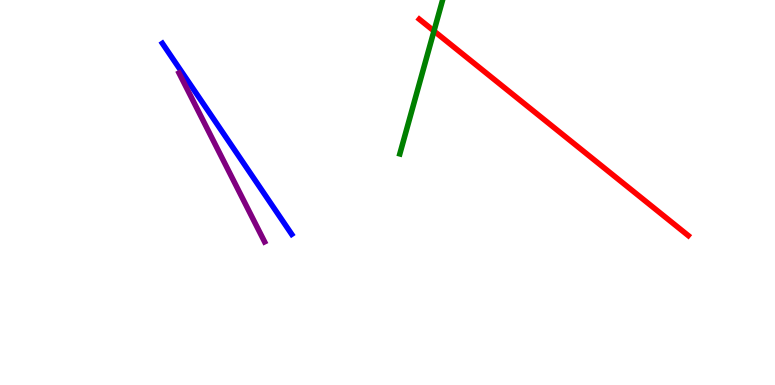[{'lines': ['blue', 'red'], 'intersections': []}, {'lines': ['green', 'red'], 'intersections': [{'x': 5.6, 'y': 9.19}]}, {'lines': ['purple', 'red'], 'intersections': []}, {'lines': ['blue', 'green'], 'intersections': []}, {'lines': ['blue', 'purple'], 'intersections': []}, {'lines': ['green', 'purple'], 'intersections': []}]